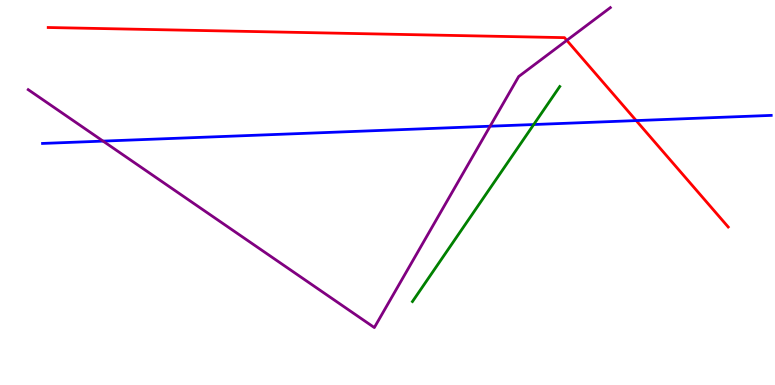[{'lines': ['blue', 'red'], 'intersections': [{'x': 8.21, 'y': 6.87}]}, {'lines': ['green', 'red'], 'intersections': []}, {'lines': ['purple', 'red'], 'intersections': [{'x': 7.31, 'y': 8.95}]}, {'lines': ['blue', 'green'], 'intersections': [{'x': 6.89, 'y': 6.77}]}, {'lines': ['blue', 'purple'], 'intersections': [{'x': 1.33, 'y': 6.33}, {'x': 6.32, 'y': 6.72}]}, {'lines': ['green', 'purple'], 'intersections': []}]